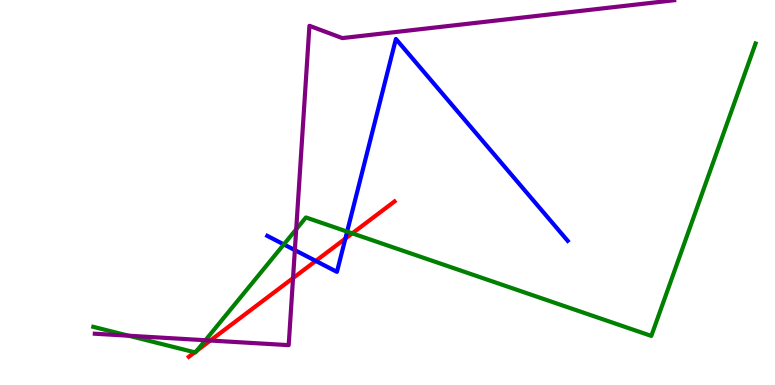[{'lines': ['blue', 'red'], 'intersections': [{'x': 4.07, 'y': 3.22}, {'x': 4.46, 'y': 3.8}]}, {'lines': ['green', 'red'], 'intersections': [{'x': 2.51, 'y': 0.849}, {'x': 2.54, 'y': 0.89}, {'x': 4.55, 'y': 3.94}]}, {'lines': ['purple', 'red'], 'intersections': [{'x': 2.71, 'y': 1.16}, {'x': 3.78, 'y': 2.78}]}, {'lines': ['blue', 'green'], 'intersections': [{'x': 3.66, 'y': 3.65}, {'x': 4.48, 'y': 3.98}]}, {'lines': ['blue', 'purple'], 'intersections': [{'x': 3.8, 'y': 3.5}]}, {'lines': ['green', 'purple'], 'intersections': [{'x': 1.66, 'y': 1.28}, {'x': 2.65, 'y': 1.16}, {'x': 3.82, 'y': 4.04}]}]